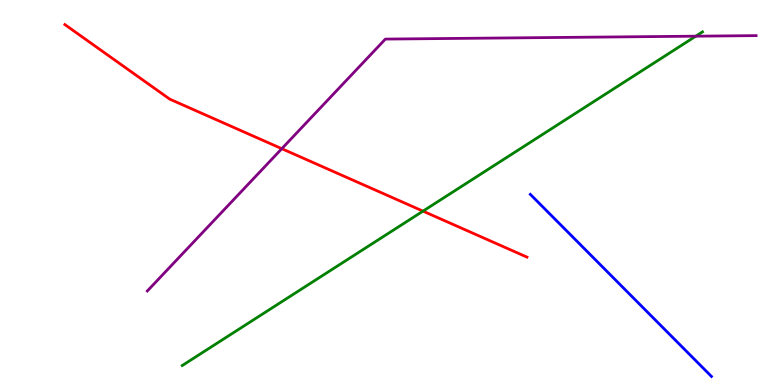[{'lines': ['blue', 'red'], 'intersections': []}, {'lines': ['green', 'red'], 'intersections': [{'x': 5.46, 'y': 4.52}]}, {'lines': ['purple', 'red'], 'intersections': [{'x': 3.64, 'y': 6.14}]}, {'lines': ['blue', 'green'], 'intersections': []}, {'lines': ['blue', 'purple'], 'intersections': []}, {'lines': ['green', 'purple'], 'intersections': [{'x': 8.98, 'y': 9.06}]}]